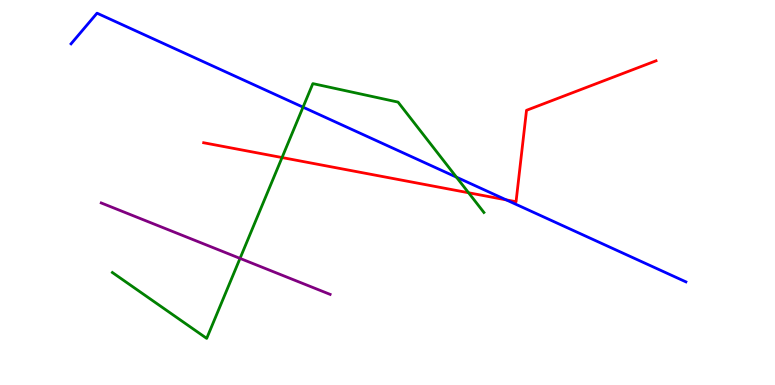[{'lines': ['blue', 'red'], 'intersections': [{'x': 6.53, 'y': 4.81}]}, {'lines': ['green', 'red'], 'intersections': [{'x': 3.64, 'y': 5.91}, {'x': 6.05, 'y': 4.99}]}, {'lines': ['purple', 'red'], 'intersections': []}, {'lines': ['blue', 'green'], 'intersections': [{'x': 3.91, 'y': 7.22}, {'x': 5.89, 'y': 5.4}]}, {'lines': ['blue', 'purple'], 'intersections': []}, {'lines': ['green', 'purple'], 'intersections': [{'x': 3.1, 'y': 3.29}]}]